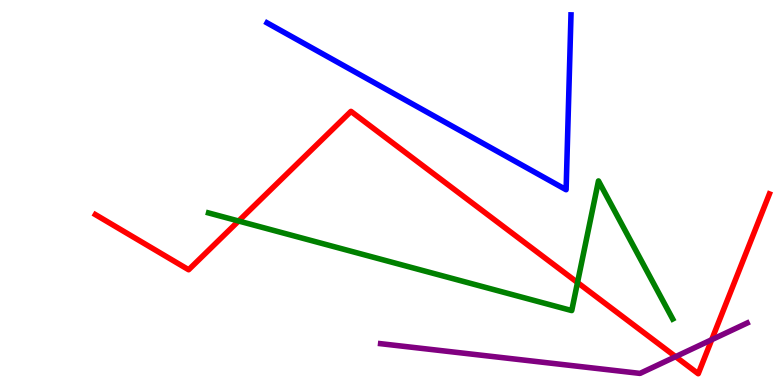[{'lines': ['blue', 'red'], 'intersections': []}, {'lines': ['green', 'red'], 'intersections': [{'x': 3.08, 'y': 4.26}, {'x': 7.45, 'y': 2.66}]}, {'lines': ['purple', 'red'], 'intersections': [{'x': 8.72, 'y': 0.736}, {'x': 9.18, 'y': 1.18}]}, {'lines': ['blue', 'green'], 'intersections': []}, {'lines': ['blue', 'purple'], 'intersections': []}, {'lines': ['green', 'purple'], 'intersections': []}]